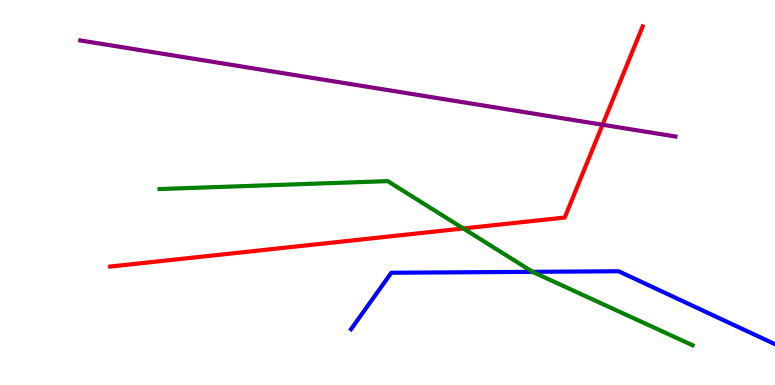[{'lines': ['blue', 'red'], 'intersections': []}, {'lines': ['green', 'red'], 'intersections': [{'x': 5.98, 'y': 4.07}]}, {'lines': ['purple', 'red'], 'intersections': [{'x': 7.78, 'y': 6.76}]}, {'lines': ['blue', 'green'], 'intersections': [{'x': 6.87, 'y': 2.94}]}, {'lines': ['blue', 'purple'], 'intersections': []}, {'lines': ['green', 'purple'], 'intersections': []}]